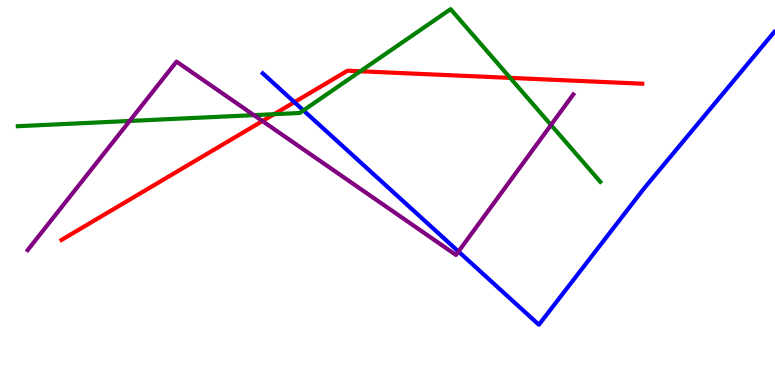[{'lines': ['blue', 'red'], 'intersections': [{'x': 3.8, 'y': 7.35}]}, {'lines': ['green', 'red'], 'intersections': [{'x': 3.54, 'y': 7.03}, {'x': 4.65, 'y': 8.15}, {'x': 6.58, 'y': 7.98}]}, {'lines': ['purple', 'red'], 'intersections': [{'x': 3.39, 'y': 6.86}]}, {'lines': ['blue', 'green'], 'intersections': [{'x': 3.92, 'y': 7.13}]}, {'lines': ['blue', 'purple'], 'intersections': [{'x': 5.92, 'y': 3.47}]}, {'lines': ['green', 'purple'], 'intersections': [{'x': 1.67, 'y': 6.86}, {'x': 3.28, 'y': 7.01}, {'x': 7.11, 'y': 6.75}]}]